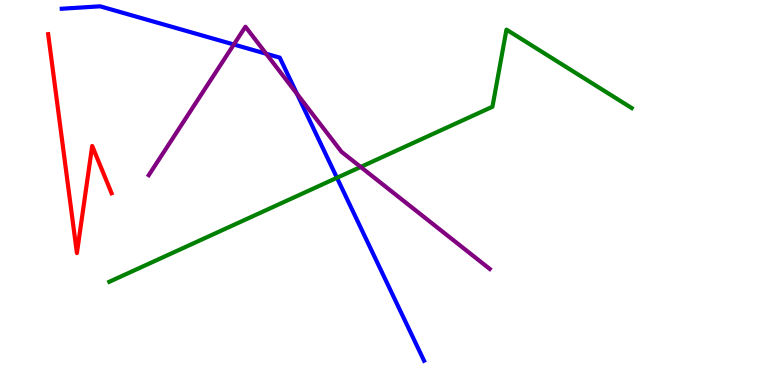[{'lines': ['blue', 'red'], 'intersections': []}, {'lines': ['green', 'red'], 'intersections': []}, {'lines': ['purple', 'red'], 'intersections': []}, {'lines': ['blue', 'green'], 'intersections': [{'x': 4.35, 'y': 5.38}]}, {'lines': ['blue', 'purple'], 'intersections': [{'x': 3.02, 'y': 8.84}, {'x': 3.43, 'y': 8.6}, {'x': 3.83, 'y': 7.56}]}, {'lines': ['green', 'purple'], 'intersections': [{'x': 4.65, 'y': 5.66}]}]